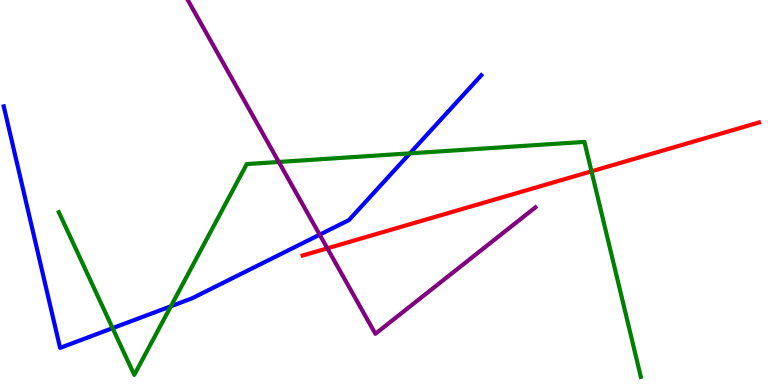[{'lines': ['blue', 'red'], 'intersections': []}, {'lines': ['green', 'red'], 'intersections': [{'x': 7.63, 'y': 5.55}]}, {'lines': ['purple', 'red'], 'intersections': [{'x': 4.22, 'y': 3.55}]}, {'lines': ['blue', 'green'], 'intersections': [{'x': 1.45, 'y': 1.48}, {'x': 2.21, 'y': 2.05}, {'x': 5.29, 'y': 6.02}]}, {'lines': ['blue', 'purple'], 'intersections': [{'x': 4.12, 'y': 3.9}]}, {'lines': ['green', 'purple'], 'intersections': [{'x': 3.6, 'y': 5.79}]}]